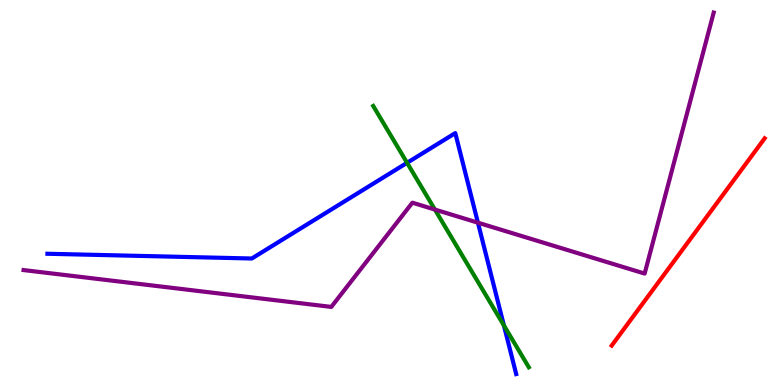[{'lines': ['blue', 'red'], 'intersections': []}, {'lines': ['green', 'red'], 'intersections': []}, {'lines': ['purple', 'red'], 'intersections': []}, {'lines': ['blue', 'green'], 'intersections': [{'x': 5.25, 'y': 5.77}, {'x': 6.5, 'y': 1.55}]}, {'lines': ['blue', 'purple'], 'intersections': [{'x': 6.17, 'y': 4.22}]}, {'lines': ['green', 'purple'], 'intersections': [{'x': 5.61, 'y': 4.56}]}]